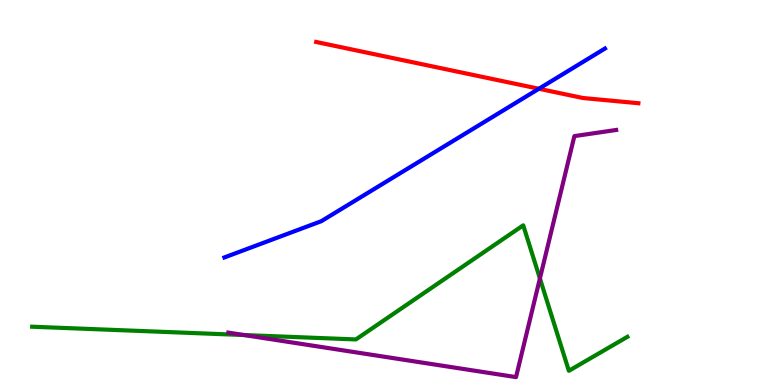[{'lines': ['blue', 'red'], 'intersections': [{'x': 6.95, 'y': 7.69}]}, {'lines': ['green', 'red'], 'intersections': []}, {'lines': ['purple', 'red'], 'intersections': []}, {'lines': ['blue', 'green'], 'intersections': []}, {'lines': ['blue', 'purple'], 'intersections': []}, {'lines': ['green', 'purple'], 'intersections': [{'x': 3.15, 'y': 1.3}, {'x': 6.97, 'y': 2.77}]}]